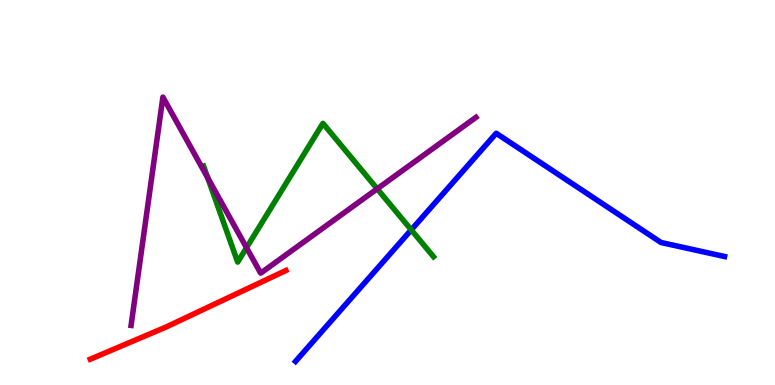[{'lines': ['blue', 'red'], 'intersections': []}, {'lines': ['green', 'red'], 'intersections': []}, {'lines': ['purple', 'red'], 'intersections': []}, {'lines': ['blue', 'green'], 'intersections': [{'x': 5.31, 'y': 4.03}]}, {'lines': ['blue', 'purple'], 'intersections': []}, {'lines': ['green', 'purple'], 'intersections': [{'x': 2.68, 'y': 5.38}, {'x': 3.18, 'y': 3.57}, {'x': 4.87, 'y': 5.1}]}]